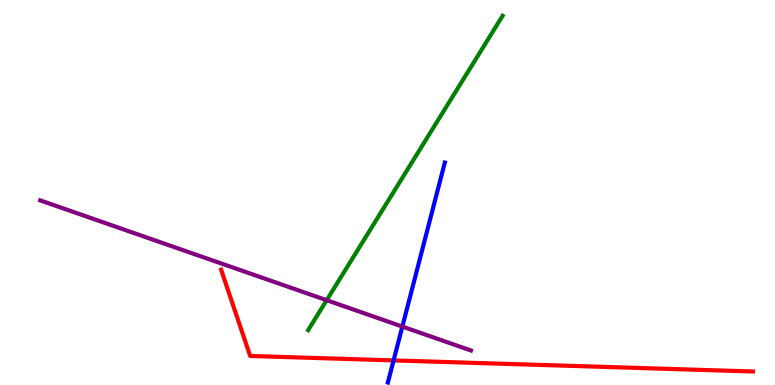[{'lines': ['blue', 'red'], 'intersections': [{'x': 5.08, 'y': 0.639}]}, {'lines': ['green', 'red'], 'intersections': []}, {'lines': ['purple', 'red'], 'intersections': []}, {'lines': ['blue', 'green'], 'intersections': []}, {'lines': ['blue', 'purple'], 'intersections': [{'x': 5.19, 'y': 1.52}]}, {'lines': ['green', 'purple'], 'intersections': [{'x': 4.22, 'y': 2.2}]}]